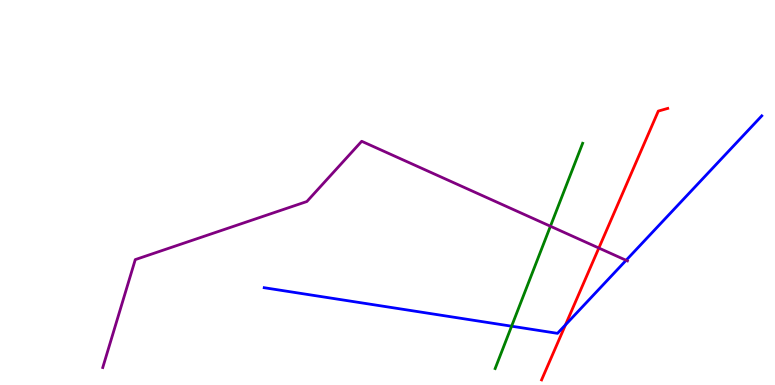[{'lines': ['blue', 'red'], 'intersections': [{'x': 7.3, 'y': 1.56}]}, {'lines': ['green', 'red'], 'intersections': []}, {'lines': ['purple', 'red'], 'intersections': [{'x': 7.73, 'y': 3.56}]}, {'lines': ['blue', 'green'], 'intersections': [{'x': 6.6, 'y': 1.53}]}, {'lines': ['blue', 'purple'], 'intersections': [{'x': 8.08, 'y': 3.24}]}, {'lines': ['green', 'purple'], 'intersections': [{'x': 7.1, 'y': 4.12}]}]